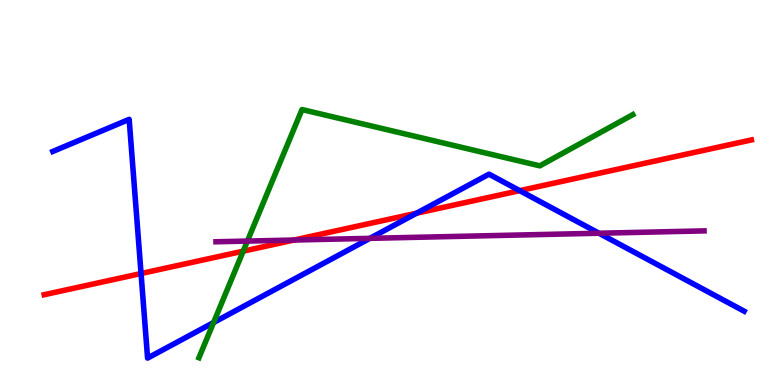[{'lines': ['blue', 'red'], 'intersections': [{'x': 1.82, 'y': 2.9}, {'x': 5.37, 'y': 4.46}, {'x': 6.71, 'y': 5.05}]}, {'lines': ['green', 'red'], 'intersections': [{'x': 3.14, 'y': 3.48}]}, {'lines': ['purple', 'red'], 'intersections': [{'x': 3.79, 'y': 3.77}]}, {'lines': ['blue', 'green'], 'intersections': [{'x': 2.76, 'y': 1.62}]}, {'lines': ['blue', 'purple'], 'intersections': [{'x': 4.77, 'y': 3.81}, {'x': 7.73, 'y': 3.94}]}, {'lines': ['green', 'purple'], 'intersections': [{'x': 3.19, 'y': 3.74}]}]